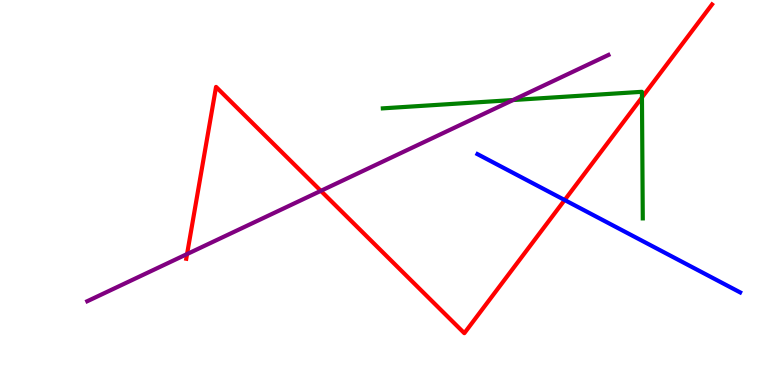[{'lines': ['blue', 'red'], 'intersections': [{'x': 7.29, 'y': 4.8}]}, {'lines': ['green', 'red'], 'intersections': [{'x': 8.28, 'y': 7.47}]}, {'lines': ['purple', 'red'], 'intersections': [{'x': 2.41, 'y': 3.4}, {'x': 4.14, 'y': 5.04}]}, {'lines': ['blue', 'green'], 'intersections': []}, {'lines': ['blue', 'purple'], 'intersections': []}, {'lines': ['green', 'purple'], 'intersections': [{'x': 6.62, 'y': 7.4}]}]